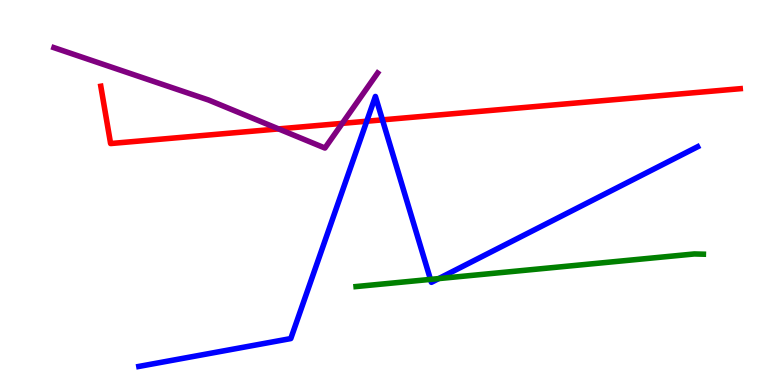[{'lines': ['blue', 'red'], 'intersections': [{'x': 4.73, 'y': 6.85}, {'x': 4.93, 'y': 6.89}]}, {'lines': ['green', 'red'], 'intersections': []}, {'lines': ['purple', 'red'], 'intersections': [{'x': 3.59, 'y': 6.65}, {'x': 4.42, 'y': 6.8}]}, {'lines': ['blue', 'green'], 'intersections': [{'x': 5.55, 'y': 2.74}, {'x': 5.66, 'y': 2.76}]}, {'lines': ['blue', 'purple'], 'intersections': []}, {'lines': ['green', 'purple'], 'intersections': []}]